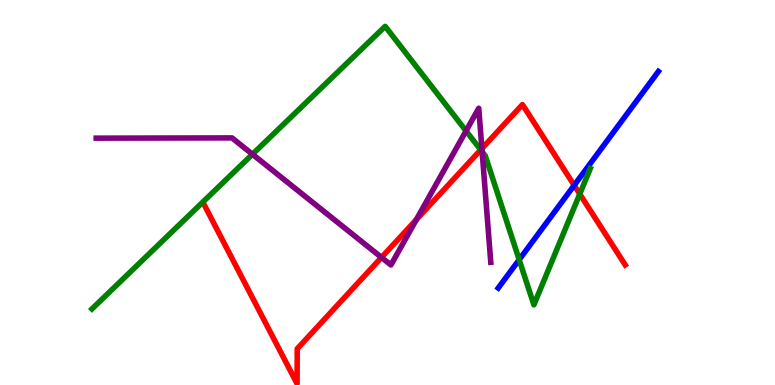[{'lines': ['blue', 'red'], 'intersections': [{'x': 7.41, 'y': 5.19}]}, {'lines': ['green', 'red'], 'intersections': [{'x': 6.2, 'y': 6.11}, {'x': 7.48, 'y': 4.96}]}, {'lines': ['purple', 'red'], 'intersections': [{'x': 4.92, 'y': 3.31}, {'x': 5.37, 'y': 4.29}, {'x': 6.22, 'y': 6.14}]}, {'lines': ['blue', 'green'], 'intersections': [{'x': 6.7, 'y': 3.25}]}, {'lines': ['blue', 'purple'], 'intersections': []}, {'lines': ['green', 'purple'], 'intersections': [{'x': 3.26, 'y': 5.99}, {'x': 6.01, 'y': 6.6}, {'x': 6.22, 'y': 6.06}]}]